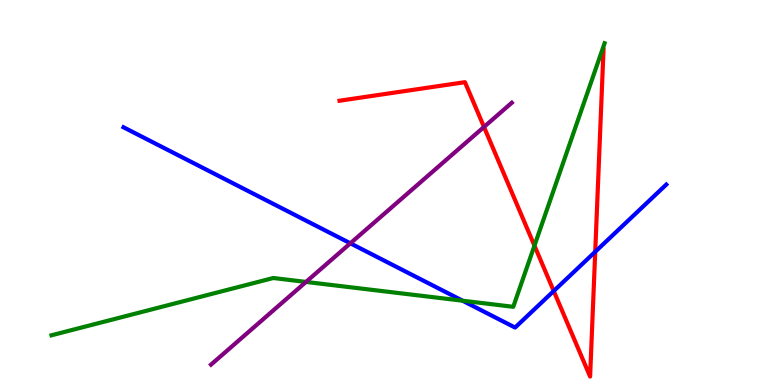[{'lines': ['blue', 'red'], 'intersections': [{'x': 7.14, 'y': 2.44}, {'x': 7.68, 'y': 3.46}]}, {'lines': ['green', 'red'], 'intersections': [{'x': 6.9, 'y': 3.62}]}, {'lines': ['purple', 'red'], 'intersections': [{'x': 6.25, 'y': 6.7}]}, {'lines': ['blue', 'green'], 'intersections': [{'x': 5.97, 'y': 2.19}]}, {'lines': ['blue', 'purple'], 'intersections': [{'x': 4.52, 'y': 3.68}]}, {'lines': ['green', 'purple'], 'intersections': [{'x': 3.95, 'y': 2.68}]}]